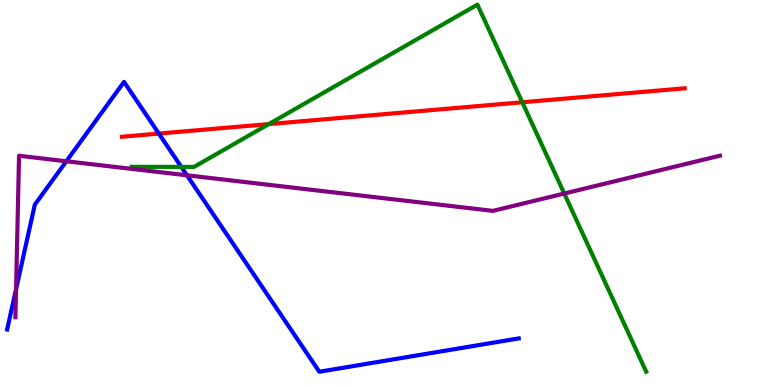[{'lines': ['blue', 'red'], 'intersections': [{'x': 2.05, 'y': 6.53}]}, {'lines': ['green', 'red'], 'intersections': [{'x': 3.47, 'y': 6.78}, {'x': 6.74, 'y': 7.34}]}, {'lines': ['purple', 'red'], 'intersections': []}, {'lines': ['blue', 'green'], 'intersections': [{'x': 2.34, 'y': 5.67}]}, {'lines': ['blue', 'purple'], 'intersections': [{'x': 0.207, 'y': 2.49}, {'x': 0.856, 'y': 5.81}, {'x': 2.41, 'y': 5.45}]}, {'lines': ['green', 'purple'], 'intersections': [{'x': 7.28, 'y': 4.97}]}]